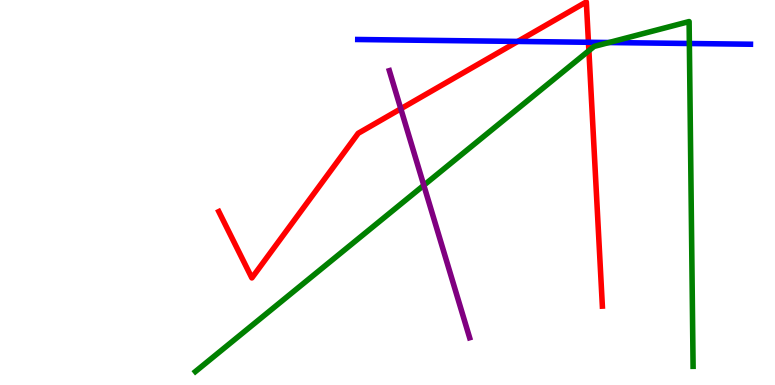[{'lines': ['blue', 'red'], 'intersections': [{'x': 6.68, 'y': 8.92}, {'x': 7.59, 'y': 8.9}]}, {'lines': ['green', 'red'], 'intersections': [{'x': 7.6, 'y': 8.68}]}, {'lines': ['purple', 'red'], 'intersections': [{'x': 5.17, 'y': 7.17}]}, {'lines': ['blue', 'green'], 'intersections': [{'x': 7.86, 'y': 8.9}, {'x': 8.89, 'y': 8.87}]}, {'lines': ['blue', 'purple'], 'intersections': []}, {'lines': ['green', 'purple'], 'intersections': [{'x': 5.47, 'y': 5.19}]}]